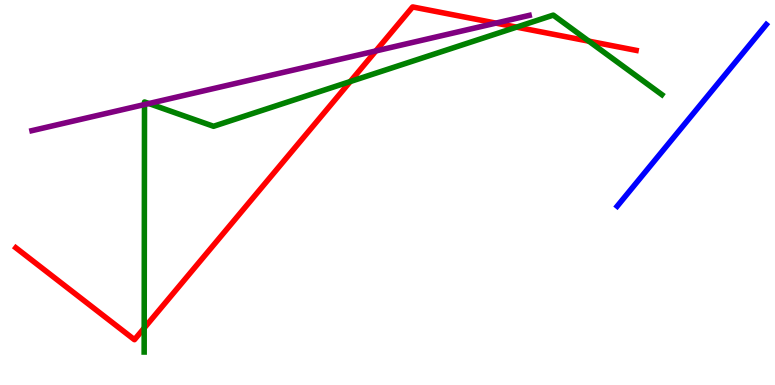[{'lines': ['blue', 'red'], 'intersections': []}, {'lines': ['green', 'red'], 'intersections': [{'x': 1.86, 'y': 1.48}, {'x': 4.52, 'y': 7.88}, {'x': 6.67, 'y': 9.3}, {'x': 7.6, 'y': 8.93}]}, {'lines': ['purple', 'red'], 'intersections': [{'x': 4.85, 'y': 8.68}, {'x': 6.4, 'y': 9.4}]}, {'lines': ['blue', 'green'], 'intersections': []}, {'lines': ['blue', 'purple'], 'intersections': []}, {'lines': ['green', 'purple'], 'intersections': [{'x': 1.86, 'y': 7.28}, {'x': 1.92, 'y': 7.31}]}]